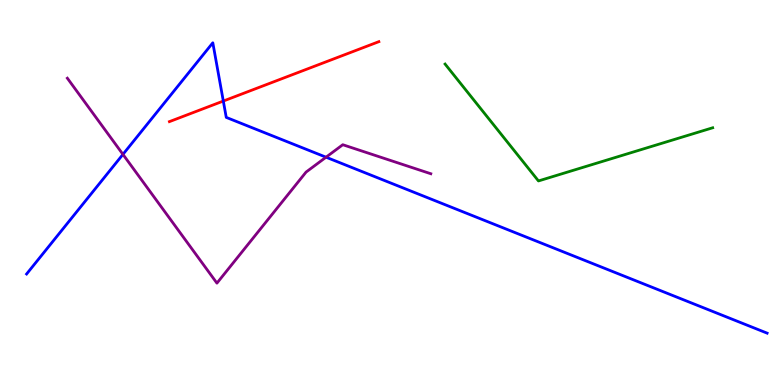[{'lines': ['blue', 'red'], 'intersections': [{'x': 2.88, 'y': 7.38}]}, {'lines': ['green', 'red'], 'intersections': []}, {'lines': ['purple', 'red'], 'intersections': []}, {'lines': ['blue', 'green'], 'intersections': []}, {'lines': ['blue', 'purple'], 'intersections': [{'x': 1.59, 'y': 5.99}, {'x': 4.21, 'y': 5.92}]}, {'lines': ['green', 'purple'], 'intersections': []}]